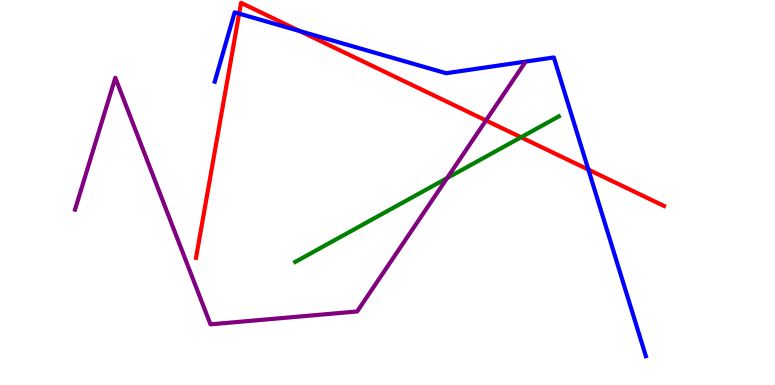[{'lines': ['blue', 'red'], 'intersections': [{'x': 3.09, 'y': 9.65}, {'x': 3.87, 'y': 9.19}, {'x': 7.59, 'y': 5.59}]}, {'lines': ['green', 'red'], 'intersections': [{'x': 6.72, 'y': 6.43}]}, {'lines': ['purple', 'red'], 'intersections': [{'x': 6.27, 'y': 6.87}]}, {'lines': ['blue', 'green'], 'intersections': []}, {'lines': ['blue', 'purple'], 'intersections': []}, {'lines': ['green', 'purple'], 'intersections': [{'x': 5.77, 'y': 5.37}]}]